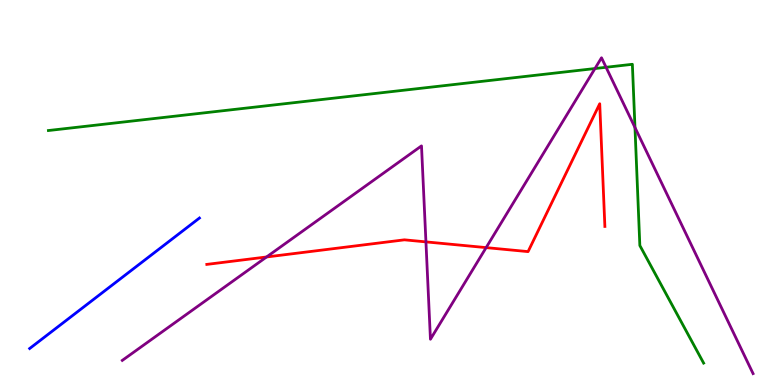[{'lines': ['blue', 'red'], 'intersections': []}, {'lines': ['green', 'red'], 'intersections': []}, {'lines': ['purple', 'red'], 'intersections': [{'x': 3.44, 'y': 3.33}, {'x': 5.5, 'y': 3.72}, {'x': 6.27, 'y': 3.57}]}, {'lines': ['blue', 'green'], 'intersections': []}, {'lines': ['blue', 'purple'], 'intersections': []}, {'lines': ['green', 'purple'], 'intersections': [{'x': 7.68, 'y': 8.22}, {'x': 7.82, 'y': 8.25}, {'x': 8.19, 'y': 6.69}]}]